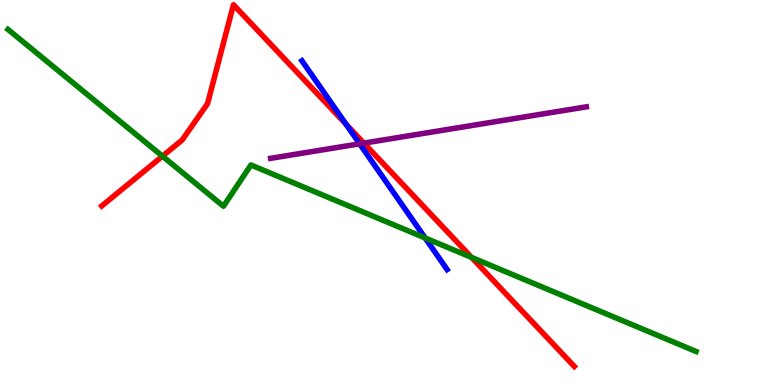[{'lines': ['blue', 'red'], 'intersections': [{'x': 4.46, 'y': 6.78}]}, {'lines': ['green', 'red'], 'intersections': [{'x': 2.1, 'y': 5.94}, {'x': 6.08, 'y': 3.31}]}, {'lines': ['purple', 'red'], 'intersections': [{'x': 4.7, 'y': 6.28}]}, {'lines': ['blue', 'green'], 'intersections': [{'x': 5.49, 'y': 3.82}]}, {'lines': ['blue', 'purple'], 'intersections': [{'x': 4.64, 'y': 6.26}]}, {'lines': ['green', 'purple'], 'intersections': []}]